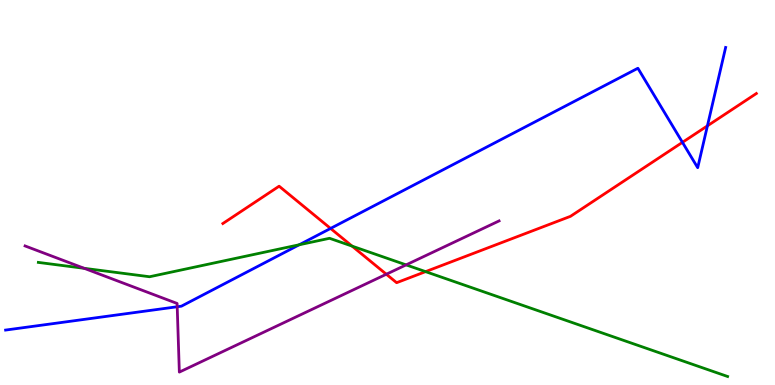[{'lines': ['blue', 'red'], 'intersections': [{'x': 4.27, 'y': 4.07}, {'x': 8.81, 'y': 6.3}, {'x': 9.13, 'y': 6.73}]}, {'lines': ['green', 'red'], 'intersections': [{'x': 4.54, 'y': 3.61}, {'x': 5.49, 'y': 2.94}]}, {'lines': ['purple', 'red'], 'intersections': [{'x': 4.98, 'y': 2.88}]}, {'lines': ['blue', 'green'], 'intersections': [{'x': 3.86, 'y': 3.64}]}, {'lines': ['blue', 'purple'], 'intersections': [{'x': 2.29, 'y': 2.03}]}, {'lines': ['green', 'purple'], 'intersections': [{'x': 1.09, 'y': 3.03}, {'x': 5.24, 'y': 3.12}]}]